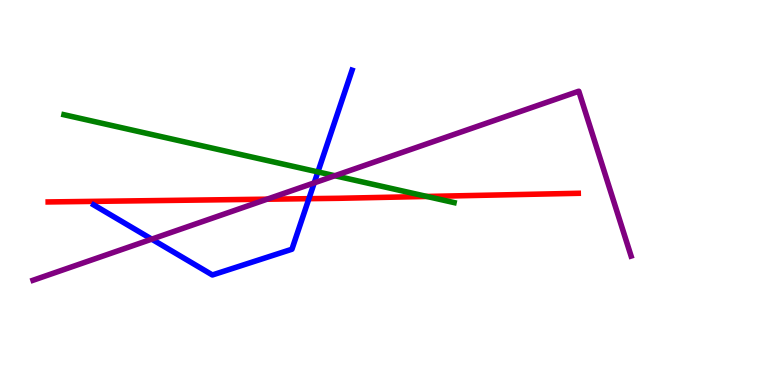[{'lines': ['blue', 'red'], 'intersections': [{'x': 3.99, 'y': 4.84}]}, {'lines': ['green', 'red'], 'intersections': [{'x': 5.51, 'y': 4.9}]}, {'lines': ['purple', 'red'], 'intersections': [{'x': 3.45, 'y': 4.83}]}, {'lines': ['blue', 'green'], 'intersections': [{'x': 4.1, 'y': 5.53}]}, {'lines': ['blue', 'purple'], 'intersections': [{'x': 1.96, 'y': 3.79}, {'x': 4.05, 'y': 5.25}]}, {'lines': ['green', 'purple'], 'intersections': [{'x': 4.32, 'y': 5.44}]}]